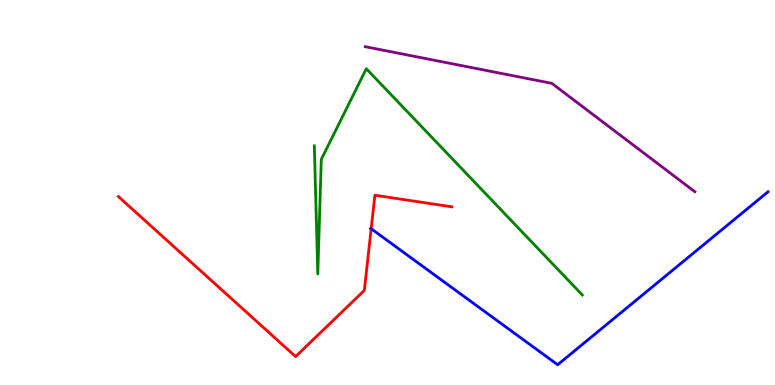[{'lines': ['blue', 'red'], 'intersections': [{'x': 4.79, 'y': 4.06}]}, {'lines': ['green', 'red'], 'intersections': []}, {'lines': ['purple', 'red'], 'intersections': []}, {'lines': ['blue', 'green'], 'intersections': []}, {'lines': ['blue', 'purple'], 'intersections': []}, {'lines': ['green', 'purple'], 'intersections': []}]